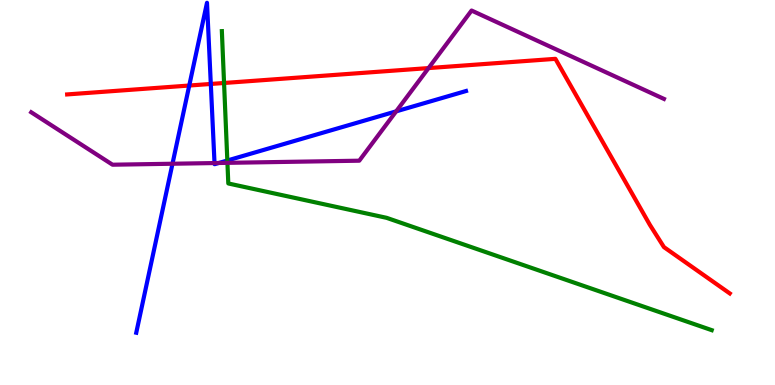[{'lines': ['blue', 'red'], 'intersections': [{'x': 2.44, 'y': 7.78}, {'x': 2.72, 'y': 7.82}]}, {'lines': ['green', 'red'], 'intersections': [{'x': 2.89, 'y': 7.84}]}, {'lines': ['purple', 'red'], 'intersections': [{'x': 5.53, 'y': 8.23}]}, {'lines': ['blue', 'green'], 'intersections': [{'x': 2.93, 'y': 5.83}]}, {'lines': ['blue', 'purple'], 'intersections': [{'x': 2.23, 'y': 5.75}, {'x': 2.77, 'y': 5.76}, {'x': 2.82, 'y': 5.77}, {'x': 5.11, 'y': 7.11}]}, {'lines': ['green', 'purple'], 'intersections': [{'x': 2.93, 'y': 5.77}]}]